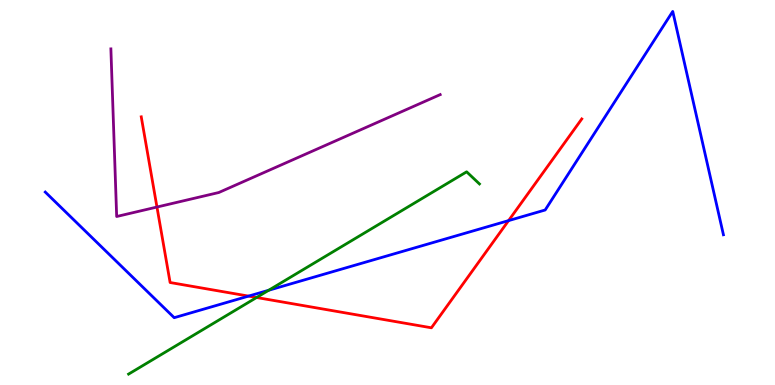[{'lines': ['blue', 'red'], 'intersections': [{'x': 3.21, 'y': 2.31}, {'x': 6.56, 'y': 4.27}]}, {'lines': ['green', 'red'], 'intersections': [{'x': 3.31, 'y': 2.27}]}, {'lines': ['purple', 'red'], 'intersections': [{'x': 2.03, 'y': 4.62}]}, {'lines': ['blue', 'green'], 'intersections': [{'x': 3.47, 'y': 2.46}]}, {'lines': ['blue', 'purple'], 'intersections': []}, {'lines': ['green', 'purple'], 'intersections': []}]